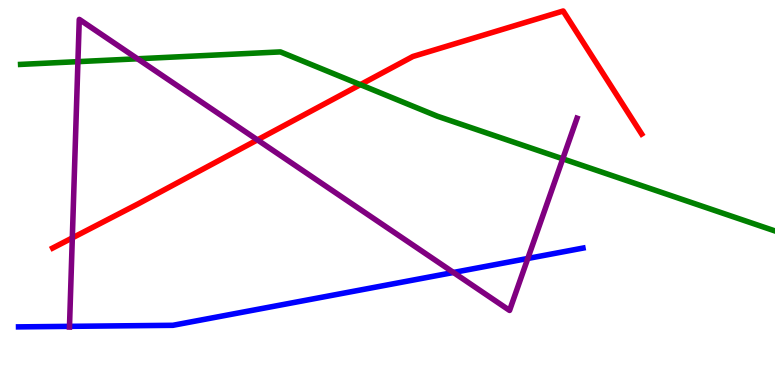[{'lines': ['blue', 'red'], 'intersections': []}, {'lines': ['green', 'red'], 'intersections': [{'x': 4.65, 'y': 7.8}]}, {'lines': ['purple', 'red'], 'intersections': [{'x': 0.933, 'y': 3.82}, {'x': 3.32, 'y': 6.37}]}, {'lines': ['blue', 'green'], 'intersections': []}, {'lines': ['blue', 'purple'], 'intersections': [{'x': 0.897, 'y': 1.52}, {'x': 5.85, 'y': 2.92}, {'x': 6.81, 'y': 3.29}]}, {'lines': ['green', 'purple'], 'intersections': [{'x': 1.01, 'y': 8.4}, {'x': 1.77, 'y': 8.47}, {'x': 7.26, 'y': 5.87}]}]